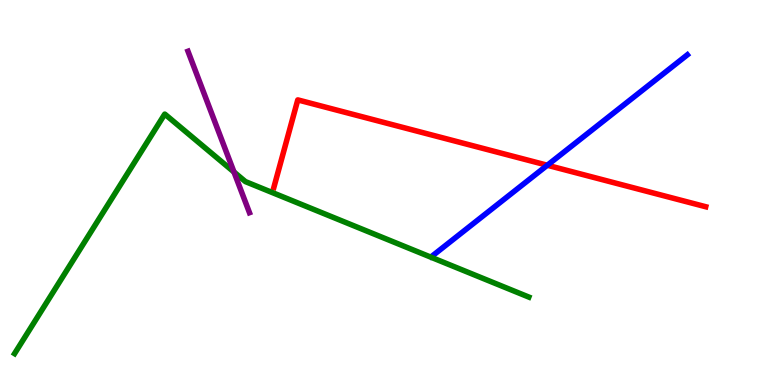[{'lines': ['blue', 'red'], 'intersections': [{'x': 7.06, 'y': 5.71}]}, {'lines': ['green', 'red'], 'intersections': []}, {'lines': ['purple', 'red'], 'intersections': []}, {'lines': ['blue', 'green'], 'intersections': []}, {'lines': ['blue', 'purple'], 'intersections': []}, {'lines': ['green', 'purple'], 'intersections': [{'x': 3.02, 'y': 5.53}]}]